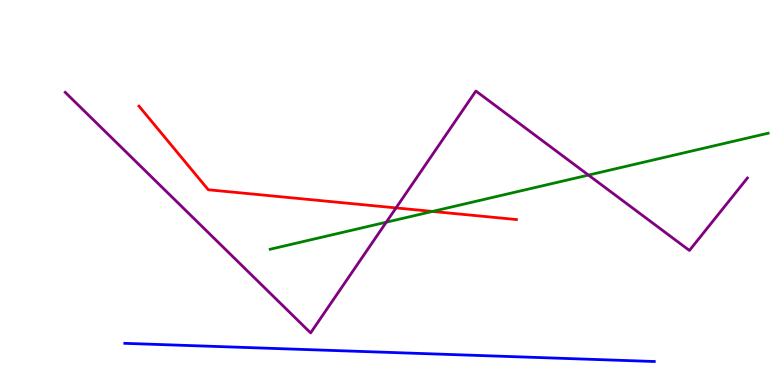[{'lines': ['blue', 'red'], 'intersections': []}, {'lines': ['green', 'red'], 'intersections': [{'x': 5.58, 'y': 4.51}]}, {'lines': ['purple', 'red'], 'intersections': [{'x': 5.11, 'y': 4.6}]}, {'lines': ['blue', 'green'], 'intersections': []}, {'lines': ['blue', 'purple'], 'intersections': []}, {'lines': ['green', 'purple'], 'intersections': [{'x': 4.98, 'y': 4.23}, {'x': 7.59, 'y': 5.45}]}]